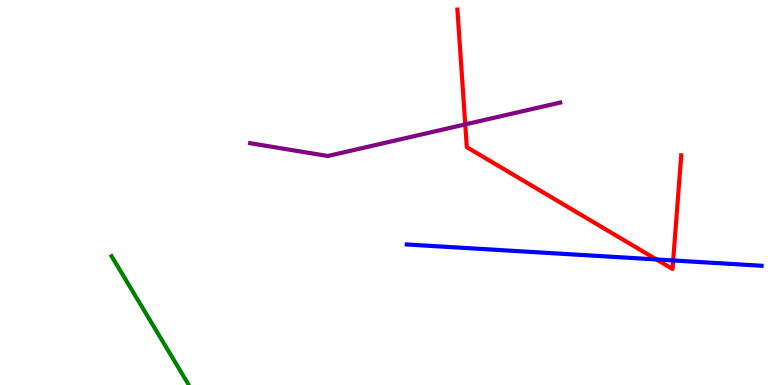[{'lines': ['blue', 'red'], 'intersections': [{'x': 8.47, 'y': 3.26}, {'x': 8.69, 'y': 3.23}]}, {'lines': ['green', 'red'], 'intersections': []}, {'lines': ['purple', 'red'], 'intersections': [{'x': 6.0, 'y': 6.77}]}, {'lines': ['blue', 'green'], 'intersections': []}, {'lines': ['blue', 'purple'], 'intersections': []}, {'lines': ['green', 'purple'], 'intersections': []}]